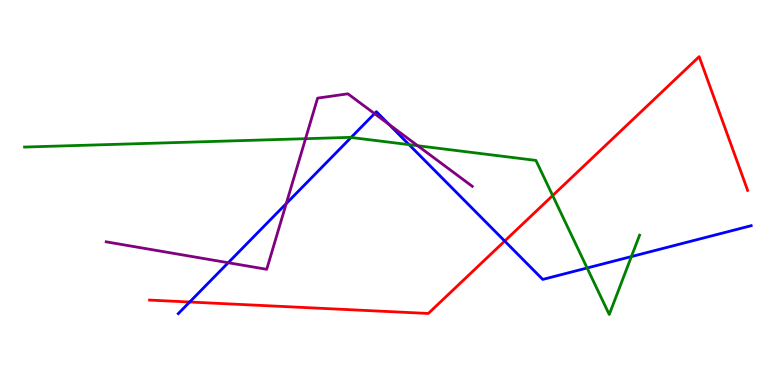[{'lines': ['blue', 'red'], 'intersections': [{'x': 2.45, 'y': 2.16}, {'x': 6.51, 'y': 3.74}]}, {'lines': ['green', 'red'], 'intersections': [{'x': 7.13, 'y': 4.92}]}, {'lines': ['purple', 'red'], 'intersections': []}, {'lines': ['blue', 'green'], 'intersections': [{'x': 4.53, 'y': 6.43}, {'x': 5.28, 'y': 6.24}, {'x': 7.58, 'y': 3.04}, {'x': 8.15, 'y': 3.34}]}, {'lines': ['blue', 'purple'], 'intersections': [{'x': 2.94, 'y': 3.18}, {'x': 3.69, 'y': 4.71}, {'x': 4.83, 'y': 7.05}, {'x': 5.02, 'y': 6.77}]}, {'lines': ['green', 'purple'], 'intersections': [{'x': 3.94, 'y': 6.4}, {'x': 5.39, 'y': 6.21}]}]